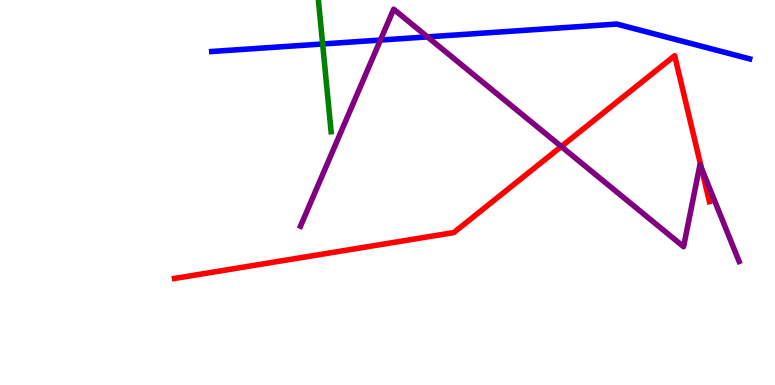[{'lines': ['blue', 'red'], 'intersections': []}, {'lines': ['green', 'red'], 'intersections': []}, {'lines': ['purple', 'red'], 'intersections': [{'x': 7.24, 'y': 6.19}, {'x': 9.05, 'y': 5.63}]}, {'lines': ['blue', 'green'], 'intersections': [{'x': 4.16, 'y': 8.86}]}, {'lines': ['blue', 'purple'], 'intersections': [{'x': 4.91, 'y': 8.96}, {'x': 5.52, 'y': 9.04}]}, {'lines': ['green', 'purple'], 'intersections': []}]